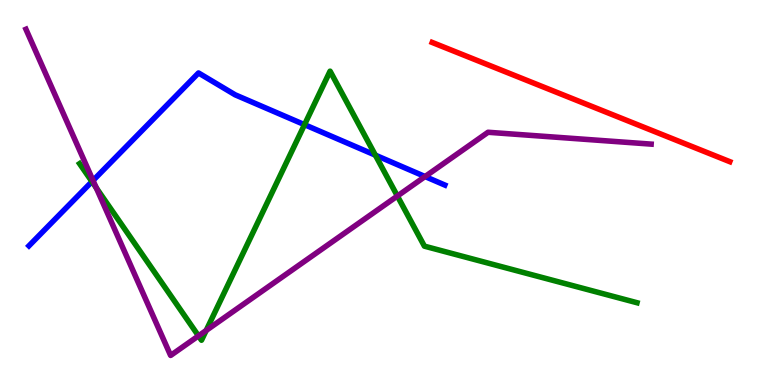[{'lines': ['blue', 'red'], 'intersections': []}, {'lines': ['green', 'red'], 'intersections': []}, {'lines': ['purple', 'red'], 'intersections': []}, {'lines': ['blue', 'green'], 'intersections': [{'x': 1.19, 'y': 5.28}, {'x': 3.93, 'y': 6.76}, {'x': 4.84, 'y': 5.97}]}, {'lines': ['blue', 'purple'], 'intersections': [{'x': 1.2, 'y': 5.31}, {'x': 5.48, 'y': 5.41}]}, {'lines': ['green', 'purple'], 'intersections': [{'x': 1.24, 'y': 5.12}, {'x': 2.56, 'y': 1.28}, {'x': 2.66, 'y': 1.42}, {'x': 5.13, 'y': 4.91}]}]